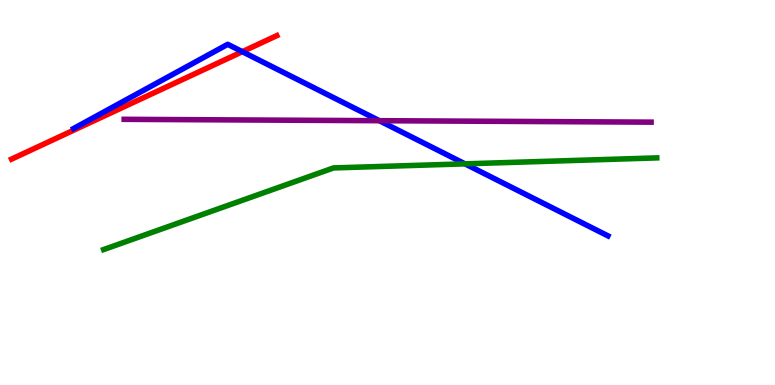[{'lines': ['blue', 'red'], 'intersections': [{'x': 3.13, 'y': 8.66}]}, {'lines': ['green', 'red'], 'intersections': []}, {'lines': ['purple', 'red'], 'intersections': []}, {'lines': ['blue', 'green'], 'intersections': [{'x': 6.0, 'y': 5.74}]}, {'lines': ['blue', 'purple'], 'intersections': [{'x': 4.89, 'y': 6.87}]}, {'lines': ['green', 'purple'], 'intersections': []}]